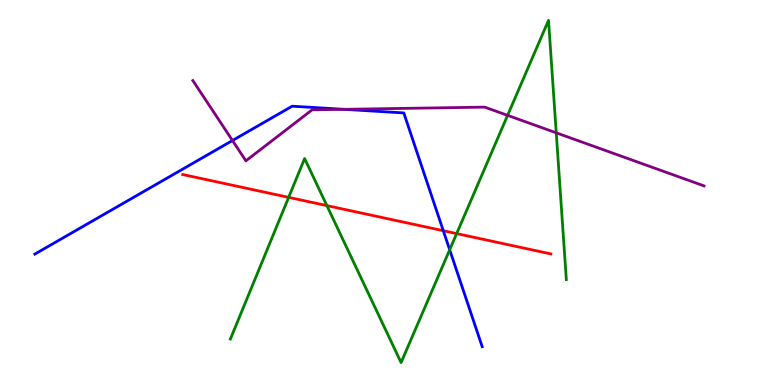[{'lines': ['blue', 'red'], 'intersections': [{'x': 5.72, 'y': 4.01}]}, {'lines': ['green', 'red'], 'intersections': [{'x': 3.72, 'y': 4.87}, {'x': 4.22, 'y': 4.66}, {'x': 5.89, 'y': 3.93}]}, {'lines': ['purple', 'red'], 'intersections': []}, {'lines': ['blue', 'green'], 'intersections': [{'x': 5.8, 'y': 3.51}]}, {'lines': ['blue', 'purple'], 'intersections': [{'x': 3.0, 'y': 6.35}, {'x': 4.44, 'y': 7.16}]}, {'lines': ['green', 'purple'], 'intersections': [{'x': 6.55, 'y': 7.0}, {'x': 7.18, 'y': 6.55}]}]